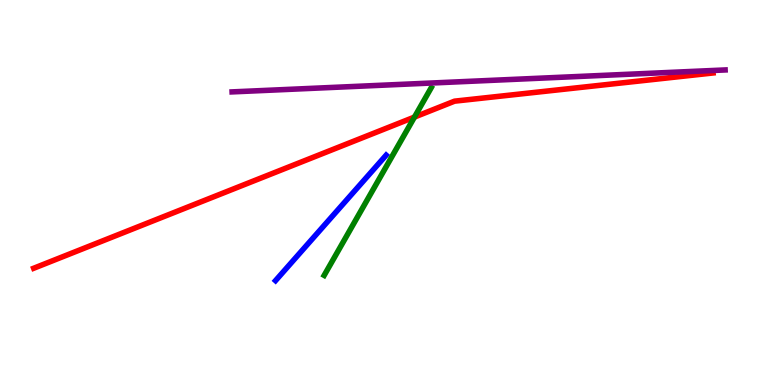[{'lines': ['blue', 'red'], 'intersections': []}, {'lines': ['green', 'red'], 'intersections': [{'x': 5.35, 'y': 6.96}]}, {'lines': ['purple', 'red'], 'intersections': []}, {'lines': ['blue', 'green'], 'intersections': []}, {'lines': ['blue', 'purple'], 'intersections': []}, {'lines': ['green', 'purple'], 'intersections': []}]